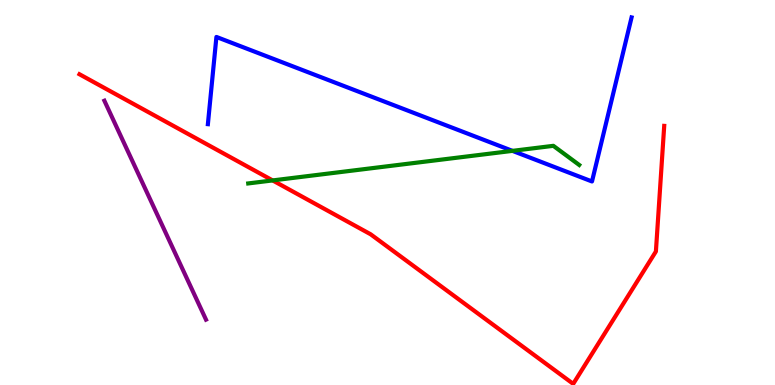[{'lines': ['blue', 'red'], 'intersections': []}, {'lines': ['green', 'red'], 'intersections': [{'x': 3.52, 'y': 5.31}]}, {'lines': ['purple', 'red'], 'intersections': []}, {'lines': ['blue', 'green'], 'intersections': [{'x': 6.61, 'y': 6.08}]}, {'lines': ['blue', 'purple'], 'intersections': []}, {'lines': ['green', 'purple'], 'intersections': []}]